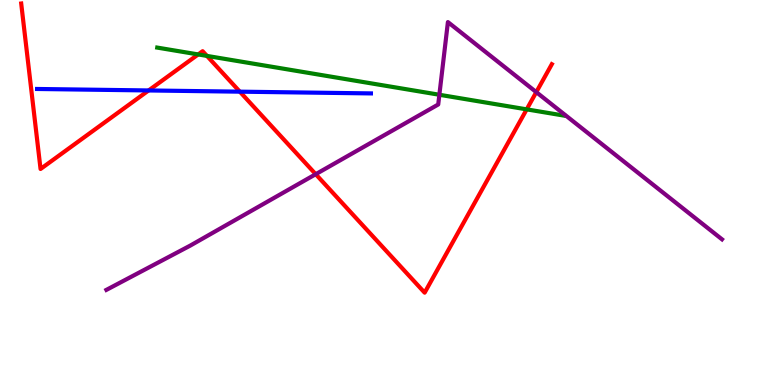[{'lines': ['blue', 'red'], 'intersections': [{'x': 1.92, 'y': 7.65}, {'x': 3.09, 'y': 7.62}]}, {'lines': ['green', 'red'], 'intersections': [{'x': 2.56, 'y': 8.59}, {'x': 2.67, 'y': 8.55}, {'x': 6.8, 'y': 7.16}]}, {'lines': ['purple', 'red'], 'intersections': [{'x': 4.07, 'y': 5.48}, {'x': 6.92, 'y': 7.61}]}, {'lines': ['blue', 'green'], 'intersections': []}, {'lines': ['blue', 'purple'], 'intersections': []}, {'lines': ['green', 'purple'], 'intersections': [{'x': 5.67, 'y': 7.54}]}]